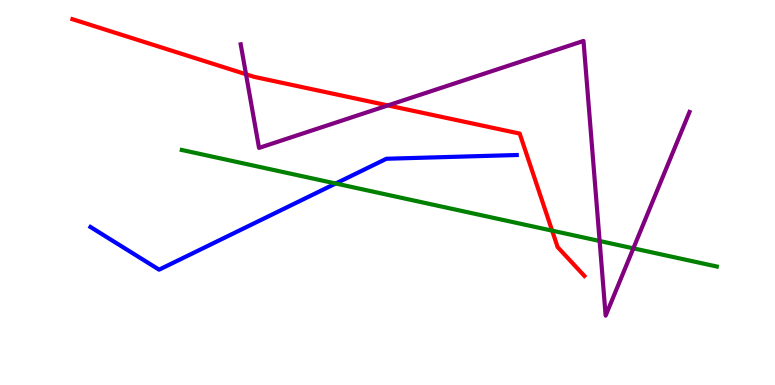[{'lines': ['blue', 'red'], 'intersections': []}, {'lines': ['green', 'red'], 'intersections': [{'x': 7.12, 'y': 4.01}]}, {'lines': ['purple', 'red'], 'intersections': [{'x': 3.17, 'y': 8.07}, {'x': 5.01, 'y': 7.26}]}, {'lines': ['blue', 'green'], 'intersections': [{'x': 4.33, 'y': 5.23}]}, {'lines': ['blue', 'purple'], 'intersections': []}, {'lines': ['green', 'purple'], 'intersections': [{'x': 7.74, 'y': 3.74}, {'x': 8.17, 'y': 3.55}]}]